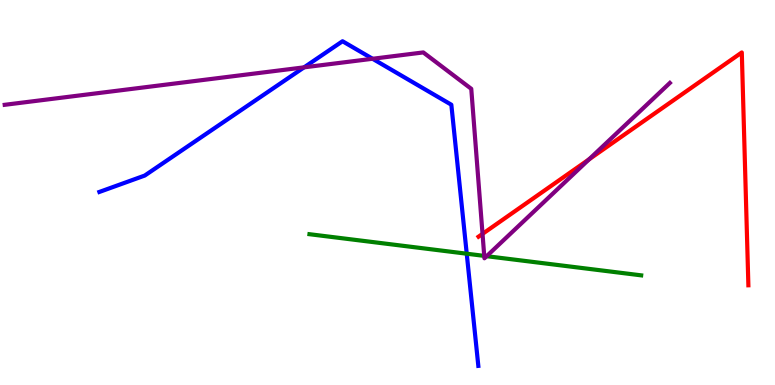[{'lines': ['blue', 'red'], 'intersections': []}, {'lines': ['green', 'red'], 'intersections': []}, {'lines': ['purple', 'red'], 'intersections': [{'x': 6.23, 'y': 3.93}, {'x': 7.6, 'y': 5.86}]}, {'lines': ['blue', 'green'], 'intersections': [{'x': 6.02, 'y': 3.41}]}, {'lines': ['blue', 'purple'], 'intersections': [{'x': 3.92, 'y': 8.25}, {'x': 4.81, 'y': 8.47}]}, {'lines': ['green', 'purple'], 'intersections': [{'x': 6.25, 'y': 3.35}, {'x': 6.28, 'y': 3.35}]}]